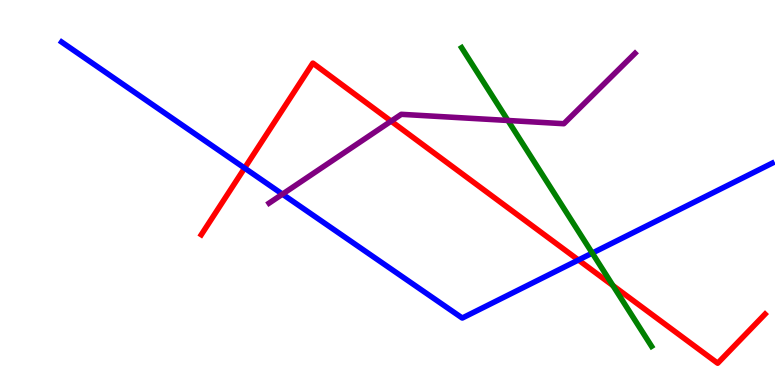[{'lines': ['blue', 'red'], 'intersections': [{'x': 3.16, 'y': 5.63}, {'x': 7.46, 'y': 3.25}]}, {'lines': ['green', 'red'], 'intersections': [{'x': 7.91, 'y': 2.58}]}, {'lines': ['purple', 'red'], 'intersections': [{'x': 5.05, 'y': 6.85}]}, {'lines': ['blue', 'green'], 'intersections': [{'x': 7.64, 'y': 3.43}]}, {'lines': ['blue', 'purple'], 'intersections': [{'x': 3.64, 'y': 4.96}]}, {'lines': ['green', 'purple'], 'intersections': [{'x': 6.55, 'y': 6.87}]}]